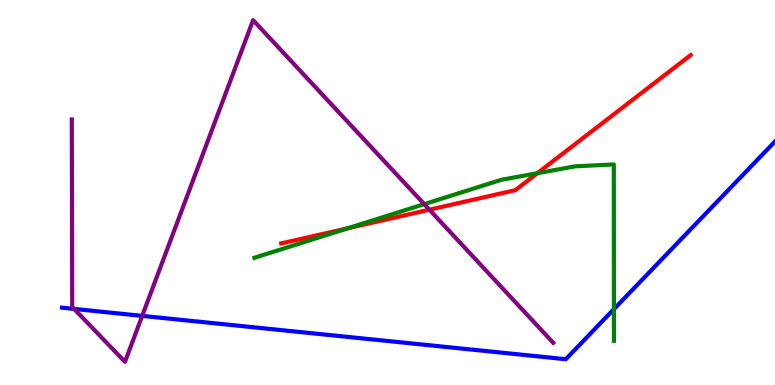[{'lines': ['blue', 'red'], 'intersections': []}, {'lines': ['green', 'red'], 'intersections': [{'x': 4.49, 'y': 4.07}, {'x': 6.93, 'y': 5.5}]}, {'lines': ['purple', 'red'], 'intersections': [{'x': 5.54, 'y': 4.55}]}, {'lines': ['blue', 'green'], 'intersections': [{'x': 7.92, 'y': 1.97}]}, {'lines': ['blue', 'purple'], 'intersections': [{'x': 0.957, 'y': 1.98}, {'x': 1.83, 'y': 1.8}]}, {'lines': ['green', 'purple'], 'intersections': [{'x': 5.47, 'y': 4.7}]}]